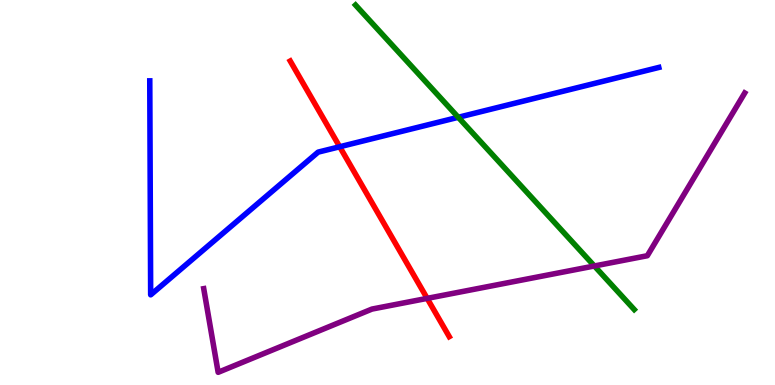[{'lines': ['blue', 'red'], 'intersections': [{'x': 4.38, 'y': 6.19}]}, {'lines': ['green', 'red'], 'intersections': []}, {'lines': ['purple', 'red'], 'intersections': [{'x': 5.51, 'y': 2.25}]}, {'lines': ['blue', 'green'], 'intersections': [{'x': 5.91, 'y': 6.95}]}, {'lines': ['blue', 'purple'], 'intersections': []}, {'lines': ['green', 'purple'], 'intersections': [{'x': 7.67, 'y': 3.09}]}]